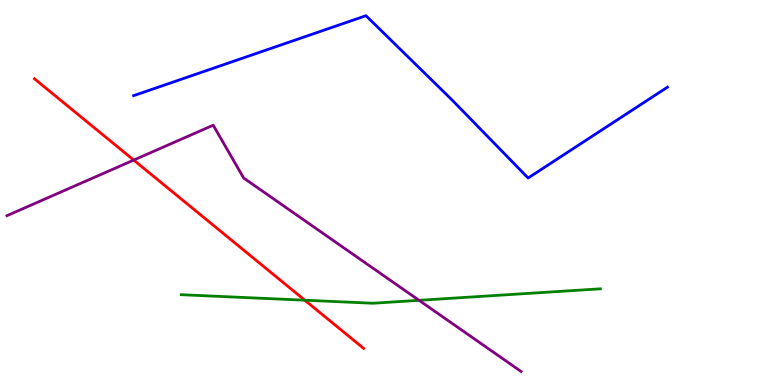[{'lines': ['blue', 'red'], 'intersections': []}, {'lines': ['green', 'red'], 'intersections': [{'x': 3.93, 'y': 2.2}]}, {'lines': ['purple', 'red'], 'intersections': [{'x': 1.73, 'y': 5.84}]}, {'lines': ['blue', 'green'], 'intersections': []}, {'lines': ['blue', 'purple'], 'intersections': []}, {'lines': ['green', 'purple'], 'intersections': [{'x': 5.41, 'y': 2.2}]}]